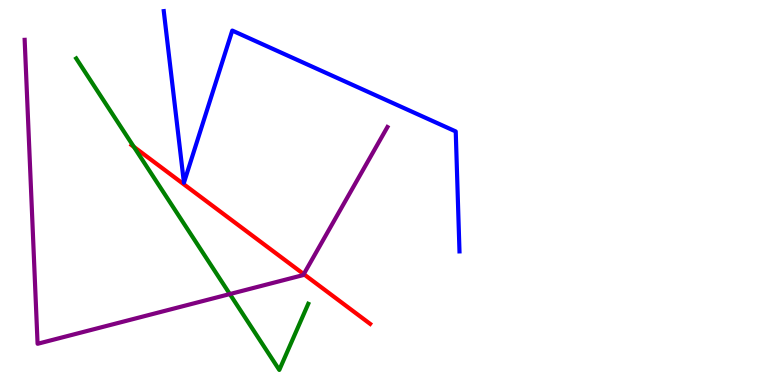[{'lines': ['blue', 'red'], 'intersections': []}, {'lines': ['green', 'red'], 'intersections': [{'x': 1.73, 'y': 6.19}]}, {'lines': ['purple', 'red'], 'intersections': [{'x': 3.92, 'y': 2.88}]}, {'lines': ['blue', 'green'], 'intersections': []}, {'lines': ['blue', 'purple'], 'intersections': []}, {'lines': ['green', 'purple'], 'intersections': [{'x': 2.97, 'y': 2.36}]}]